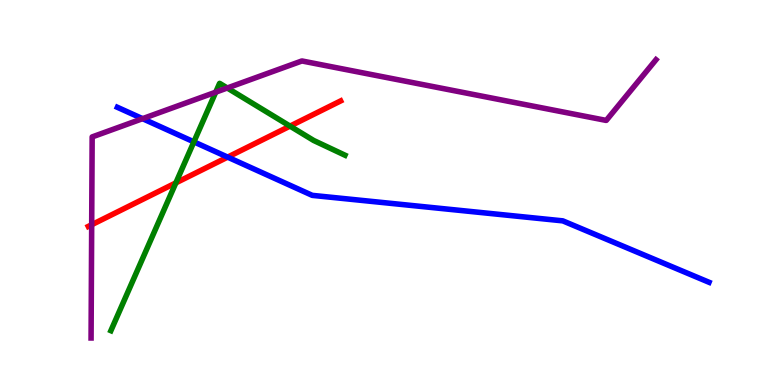[{'lines': ['blue', 'red'], 'intersections': [{'x': 2.94, 'y': 5.92}]}, {'lines': ['green', 'red'], 'intersections': [{'x': 2.27, 'y': 5.25}, {'x': 3.74, 'y': 6.72}]}, {'lines': ['purple', 'red'], 'intersections': [{'x': 1.18, 'y': 4.16}]}, {'lines': ['blue', 'green'], 'intersections': [{'x': 2.5, 'y': 6.32}]}, {'lines': ['blue', 'purple'], 'intersections': [{'x': 1.84, 'y': 6.92}]}, {'lines': ['green', 'purple'], 'intersections': [{'x': 2.78, 'y': 7.61}, {'x': 2.93, 'y': 7.71}]}]